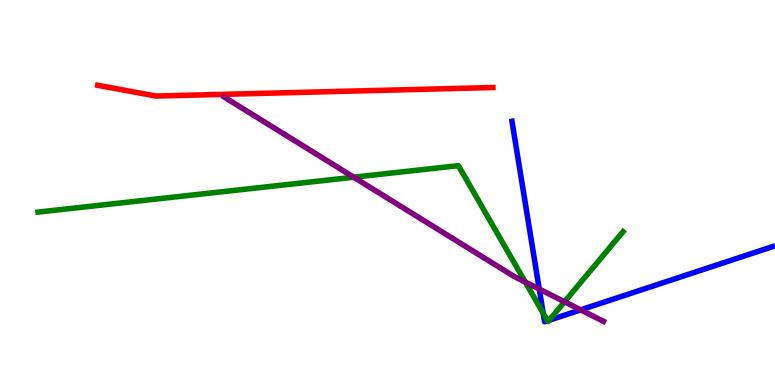[{'lines': ['blue', 'red'], 'intersections': []}, {'lines': ['green', 'red'], 'intersections': []}, {'lines': ['purple', 'red'], 'intersections': []}, {'lines': ['blue', 'green'], 'intersections': [{'x': 7.01, 'y': 1.87}, {'x': 7.07, 'y': 1.67}, {'x': 7.09, 'y': 1.68}]}, {'lines': ['blue', 'purple'], 'intersections': [{'x': 6.96, 'y': 2.49}, {'x': 7.49, 'y': 1.95}]}, {'lines': ['green', 'purple'], 'intersections': [{'x': 4.56, 'y': 5.4}, {'x': 6.78, 'y': 2.67}, {'x': 7.28, 'y': 2.16}]}]